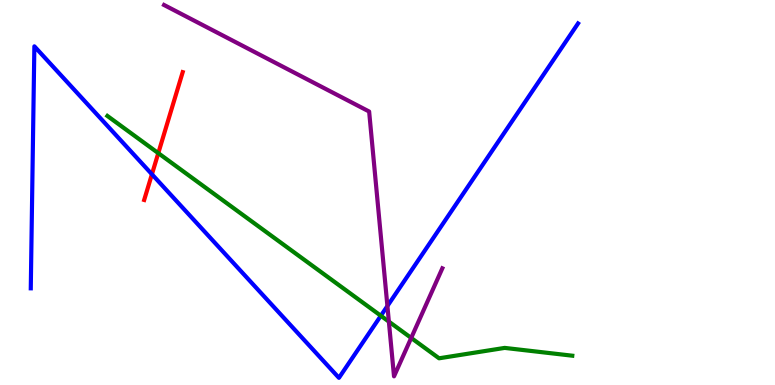[{'lines': ['blue', 'red'], 'intersections': [{'x': 1.96, 'y': 5.47}]}, {'lines': ['green', 'red'], 'intersections': [{'x': 2.04, 'y': 6.02}]}, {'lines': ['purple', 'red'], 'intersections': []}, {'lines': ['blue', 'green'], 'intersections': [{'x': 4.91, 'y': 1.8}]}, {'lines': ['blue', 'purple'], 'intersections': [{'x': 5.0, 'y': 2.05}]}, {'lines': ['green', 'purple'], 'intersections': [{'x': 5.02, 'y': 1.65}, {'x': 5.31, 'y': 1.22}]}]